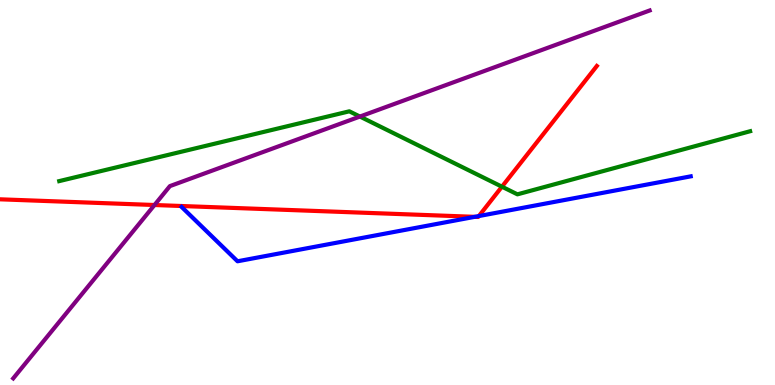[{'lines': ['blue', 'red'], 'intersections': [{'x': 6.13, 'y': 4.37}, {'x': 6.18, 'y': 4.39}]}, {'lines': ['green', 'red'], 'intersections': [{'x': 6.48, 'y': 5.15}]}, {'lines': ['purple', 'red'], 'intersections': [{'x': 1.99, 'y': 4.68}]}, {'lines': ['blue', 'green'], 'intersections': []}, {'lines': ['blue', 'purple'], 'intersections': []}, {'lines': ['green', 'purple'], 'intersections': [{'x': 4.64, 'y': 6.97}]}]